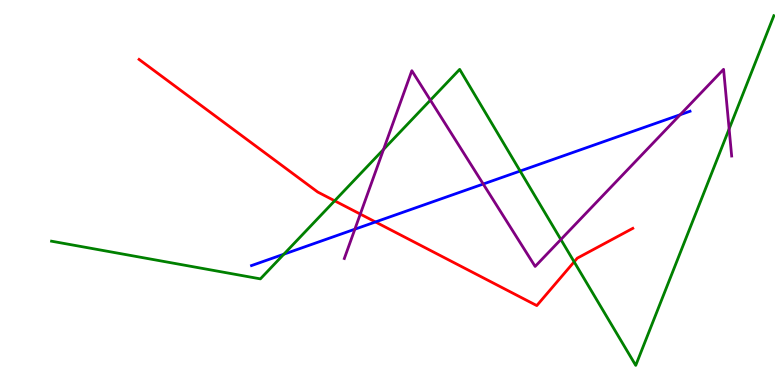[{'lines': ['blue', 'red'], 'intersections': [{'x': 4.84, 'y': 4.23}]}, {'lines': ['green', 'red'], 'intersections': [{'x': 4.32, 'y': 4.78}, {'x': 7.41, 'y': 3.2}]}, {'lines': ['purple', 'red'], 'intersections': [{'x': 4.65, 'y': 4.44}]}, {'lines': ['blue', 'green'], 'intersections': [{'x': 3.66, 'y': 3.4}, {'x': 6.71, 'y': 5.56}]}, {'lines': ['blue', 'purple'], 'intersections': [{'x': 4.58, 'y': 4.05}, {'x': 6.24, 'y': 5.22}, {'x': 8.78, 'y': 7.02}]}, {'lines': ['green', 'purple'], 'intersections': [{'x': 4.95, 'y': 6.12}, {'x': 5.55, 'y': 7.4}, {'x': 7.24, 'y': 3.78}, {'x': 9.41, 'y': 6.65}]}]